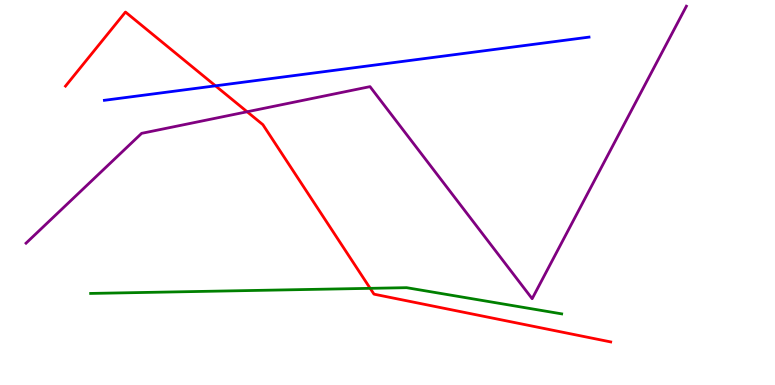[{'lines': ['blue', 'red'], 'intersections': [{'x': 2.78, 'y': 7.77}]}, {'lines': ['green', 'red'], 'intersections': [{'x': 4.78, 'y': 2.51}]}, {'lines': ['purple', 'red'], 'intersections': [{'x': 3.19, 'y': 7.1}]}, {'lines': ['blue', 'green'], 'intersections': []}, {'lines': ['blue', 'purple'], 'intersections': []}, {'lines': ['green', 'purple'], 'intersections': []}]